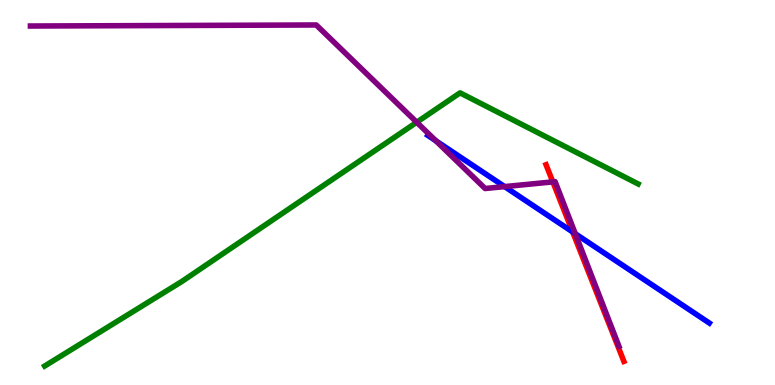[{'lines': ['blue', 'red'], 'intersections': [{'x': 7.39, 'y': 3.98}]}, {'lines': ['green', 'red'], 'intersections': []}, {'lines': ['purple', 'red'], 'intersections': [{'x': 7.13, 'y': 5.28}]}, {'lines': ['blue', 'green'], 'intersections': []}, {'lines': ['blue', 'purple'], 'intersections': [{'x': 5.62, 'y': 6.34}, {'x': 6.51, 'y': 5.15}, {'x': 7.42, 'y': 3.93}]}, {'lines': ['green', 'purple'], 'intersections': [{'x': 5.38, 'y': 6.82}]}]